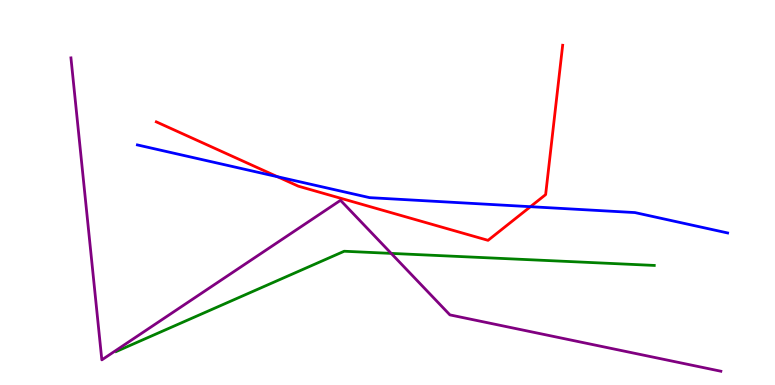[{'lines': ['blue', 'red'], 'intersections': [{'x': 3.58, 'y': 5.41}, {'x': 6.84, 'y': 4.63}]}, {'lines': ['green', 'red'], 'intersections': []}, {'lines': ['purple', 'red'], 'intersections': []}, {'lines': ['blue', 'green'], 'intersections': []}, {'lines': ['blue', 'purple'], 'intersections': []}, {'lines': ['green', 'purple'], 'intersections': [{'x': 5.05, 'y': 3.42}]}]